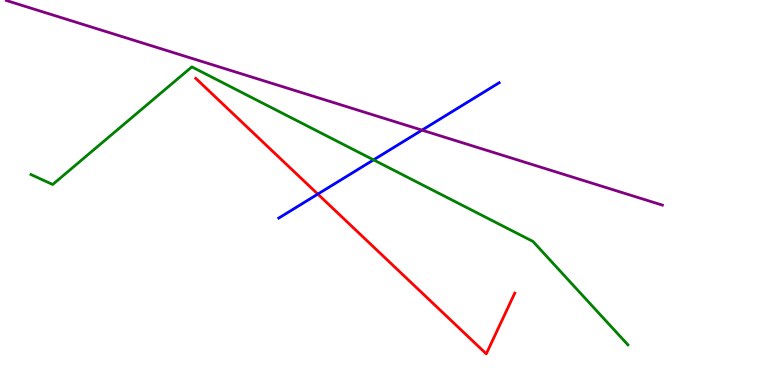[{'lines': ['blue', 'red'], 'intersections': [{'x': 4.1, 'y': 4.96}]}, {'lines': ['green', 'red'], 'intersections': []}, {'lines': ['purple', 'red'], 'intersections': []}, {'lines': ['blue', 'green'], 'intersections': [{'x': 4.82, 'y': 5.85}]}, {'lines': ['blue', 'purple'], 'intersections': [{'x': 5.44, 'y': 6.62}]}, {'lines': ['green', 'purple'], 'intersections': []}]